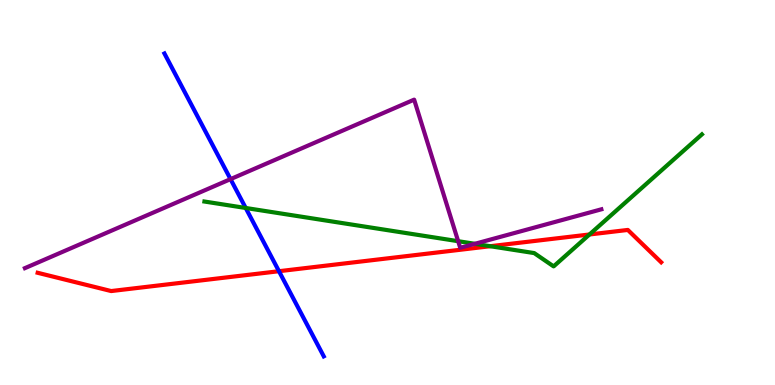[{'lines': ['blue', 'red'], 'intersections': [{'x': 3.6, 'y': 2.96}]}, {'lines': ['green', 'red'], 'intersections': [{'x': 6.33, 'y': 3.6}, {'x': 7.61, 'y': 3.91}]}, {'lines': ['purple', 'red'], 'intersections': []}, {'lines': ['blue', 'green'], 'intersections': [{'x': 3.17, 'y': 4.6}]}, {'lines': ['blue', 'purple'], 'intersections': [{'x': 2.97, 'y': 5.35}]}, {'lines': ['green', 'purple'], 'intersections': [{'x': 5.91, 'y': 3.74}, {'x': 6.13, 'y': 3.67}]}]